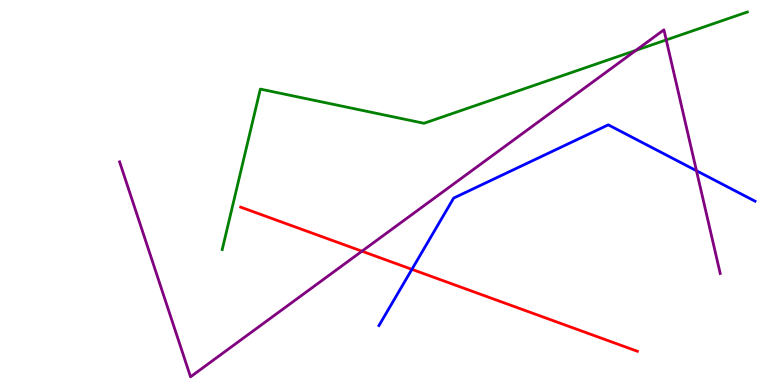[{'lines': ['blue', 'red'], 'intersections': [{'x': 5.31, 'y': 3.0}]}, {'lines': ['green', 'red'], 'intersections': []}, {'lines': ['purple', 'red'], 'intersections': [{'x': 4.67, 'y': 3.48}]}, {'lines': ['blue', 'green'], 'intersections': []}, {'lines': ['blue', 'purple'], 'intersections': [{'x': 8.99, 'y': 5.57}]}, {'lines': ['green', 'purple'], 'intersections': [{'x': 8.21, 'y': 8.69}, {'x': 8.6, 'y': 8.96}]}]